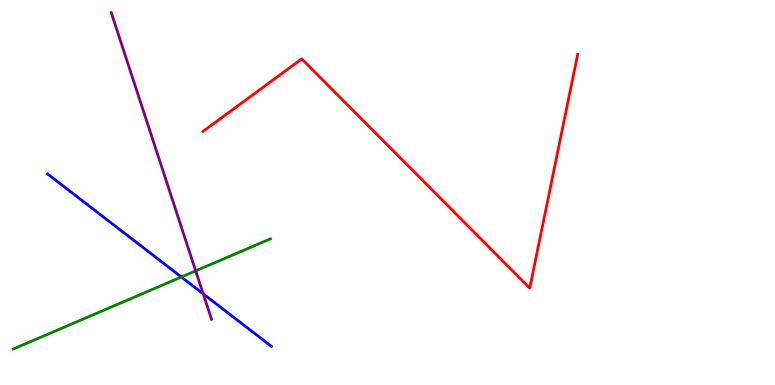[{'lines': ['blue', 'red'], 'intersections': []}, {'lines': ['green', 'red'], 'intersections': []}, {'lines': ['purple', 'red'], 'intersections': []}, {'lines': ['blue', 'green'], 'intersections': [{'x': 2.34, 'y': 2.81}]}, {'lines': ['blue', 'purple'], 'intersections': [{'x': 2.62, 'y': 2.37}]}, {'lines': ['green', 'purple'], 'intersections': [{'x': 2.53, 'y': 2.96}]}]